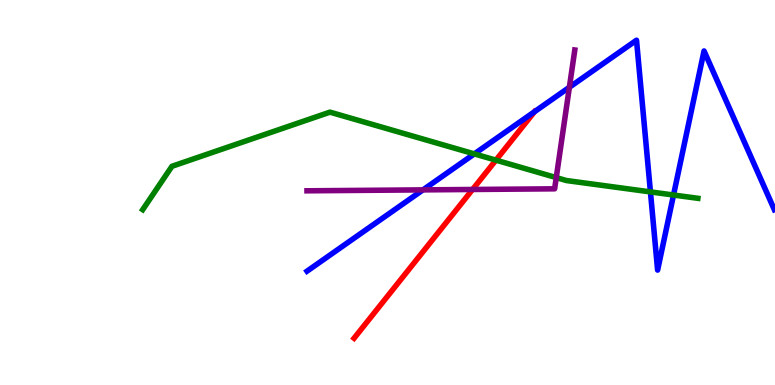[{'lines': ['blue', 'red'], 'intersections': [{'x': 6.9, 'y': 7.1}]}, {'lines': ['green', 'red'], 'intersections': [{'x': 6.4, 'y': 5.84}]}, {'lines': ['purple', 'red'], 'intersections': [{'x': 6.1, 'y': 5.08}]}, {'lines': ['blue', 'green'], 'intersections': [{'x': 6.12, 'y': 6.0}, {'x': 8.39, 'y': 5.02}, {'x': 8.69, 'y': 4.93}]}, {'lines': ['blue', 'purple'], 'intersections': [{'x': 5.46, 'y': 5.07}, {'x': 7.35, 'y': 7.73}]}, {'lines': ['green', 'purple'], 'intersections': [{'x': 7.18, 'y': 5.39}]}]